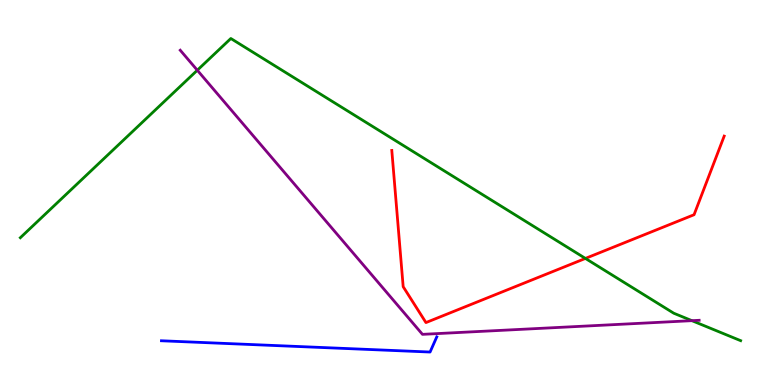[{'lines': ['blue', 'red'], 'intersections': []}, {'lines': ['green', 'red'], 'intersections': [{'x': 7.55, 'y': 3.29}]}, {'lines': ['purple', 'red'], 'intersections': []}, {'lines': ['blue', 'green'], 'intersections': []}, {'lines': ['blue', 'purple'], 'intersections': []}, {'lines': ['green', 'purple'], 'intersections': [{'x': 2.55, 'y': 8.18}, {'x': 8.93, 'y': 1.67}]}]